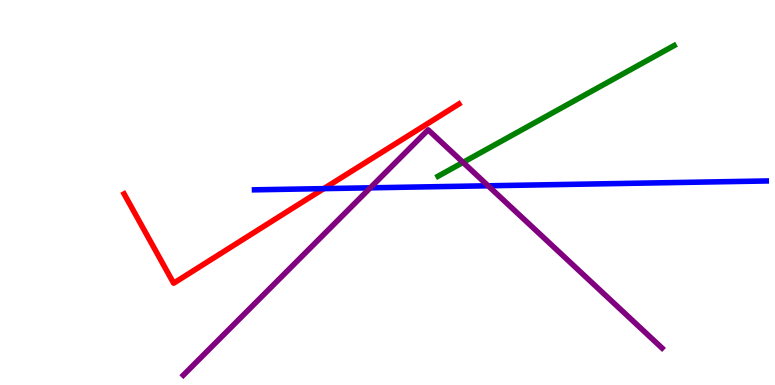[{'lines': ['blue', 'red'], 'intersections': [{'x': 4.18, 'y': 5.1}]}, {'lines': ['green', 'red'], 'intersections': []}, {'lines': ['purple', 'red'], 'intersections': []}, {'lines': ['blue', 'green'], 'intersections': []}, {'lines': ['blue', 'purple'], 'intersections': [{'x': 4.78, 'y': 5.12}, {'x': 6.3, 'y': 5.17}]}, {'lines': ['green', 'purple'], 'intersections': [{'x': 5.97, 'y': 5.78}]}]